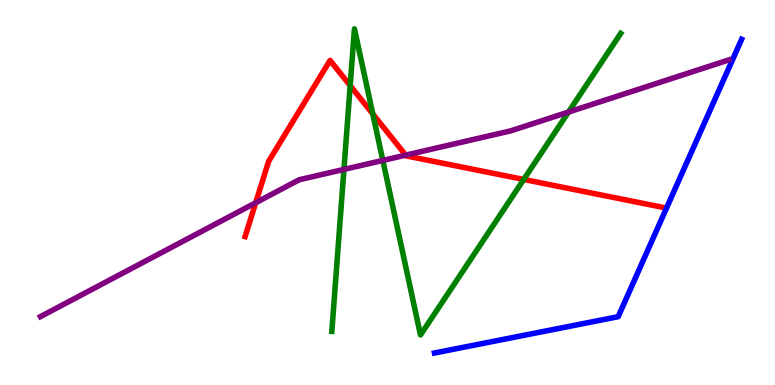[{'lines': ['blue', 'red'], 'intersections': []}, {'lines': ['green', 'red'], 'intersections': [{'x': 4.52, 'y': 7.78}, {'x': 4.81, 'y': 7.04}, {'x': 6.76, 'y': 5.34}]}, {'lines': ['purple', 'red'], 'intersections': [{'x': 3.3, 'y': 4.73}, {'x': 5.23, 'y': 5.97}]}, {'lines': ['blue', 'green'], 'intersections': []}, {'lines': ['blue', 'purple'], 'intersections': []}, {'lines': ['green', 'purple'], 'intersections': [{'x': 4.44, 'y': 5.6}, {'x': 4.94, 'y': 5.83}, {'x': 7.34, 'y': 7.09}]}]